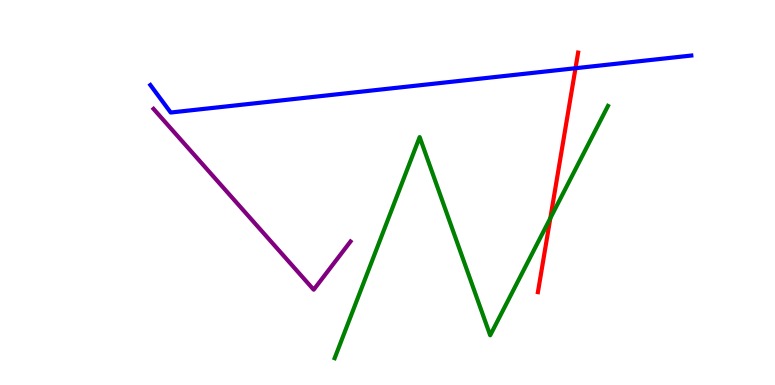[{'lines': ['blue', 'red'], 'intersections': [{'x': 7.43, 'y': 8.23}]}, {'lines': ['green', 'red'], 'intersections': [{'x': 7.1, 'y': 4.33}]}, {'lines': ['purple', 'red'], 'intersections': []}, {'lines': ['blue', 'green'], 'intersections': []}, {'lines': ['blue', 'purple'], 'intersections': []}, {'lines': ['green', 'purple'], 'intersections': []}]